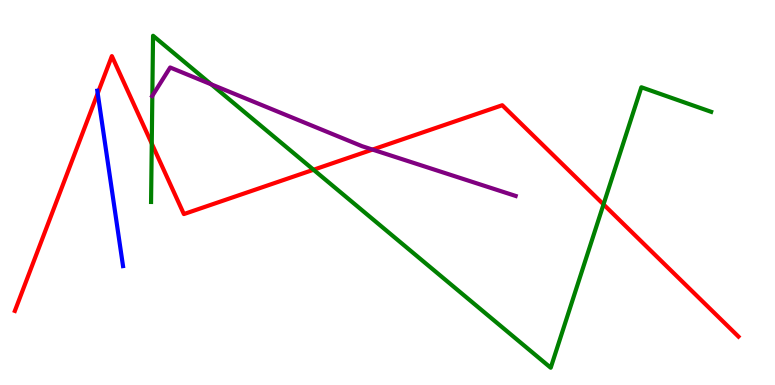[{'lines': ['blue', 'red'], 'intersections': [{'x': 1.26, 'y': 7.58}]}, {'lines': ['green', 'red'], 'intersections': [{'x': 1.96, 'y': 6.27}, {'x': 4.05, 'y': 5.59}, {'x': 7.79, 'y': 4.69}]}, {'lines': ['purple', 'red'], 'intersections': [{'x': 4.81, 'y': 6.11}]}, {'lines': ['blue', 'green'], 'intersections': []}, {'lines': ['blue', 'purple'], 'intersections': []}, {'lines': ['green', 'purple'], 'intersections': [{'x': 1.97, 'y': 7.51}, {'x': 2.73, 'y': 7.81}]}]